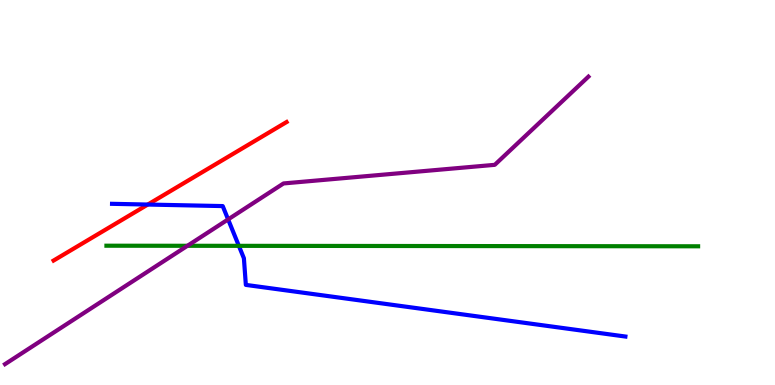[{'lines': ['blue', 'red'], 'intersections': [{'x': 1.91, 'y': 4.69}]}, {'lines': ['green', 'red'], 'intersections': []}, {'lines': ['purple', 'red'], 'intersections': []}, {'lines': ['blue', 'green'], 'intersections': [{'x': 3.08, 'y': 3.61}]}, {'lines': ['blue', 'purple'], 'intersections': [{'x': 2.94, 'y': 4.3}]}, {'lines': ['green', 'purple'], 'intersections': [{'x': 2.42, 'y': 3.62}]}]